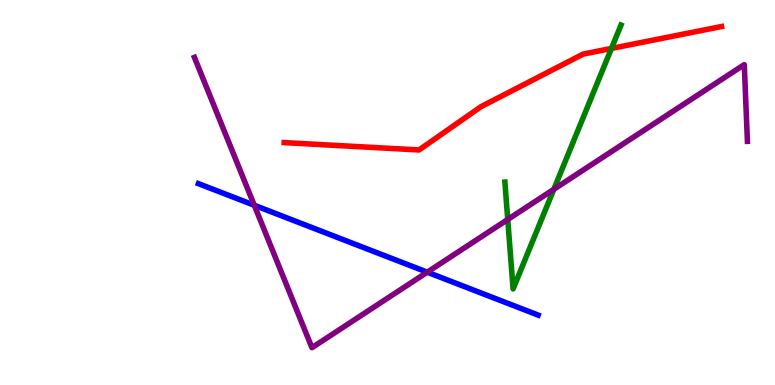[{'lines': ['blue', 'red'], 'intersections': []}, {'lines': ['green', 'red'], 'intersections': [{'x': 7.89, 'y': 8.74}]}, {'lines': ['purple', 'red'], 'intersections': []}, {'lines': ['blue', 'green'], 'intersections': []}, {'lines': ['blue', 'purple'], 'intersections': [{'x': 3.28, 'y': 4.67}, {'x': 5.51, 'y': 2.93}]}, {'lines': ['green', 'purple'], 'intersections': [{'x': 6.55, 'y': 4.3}, {'x': 7.15, 'y': 5.08}]}]